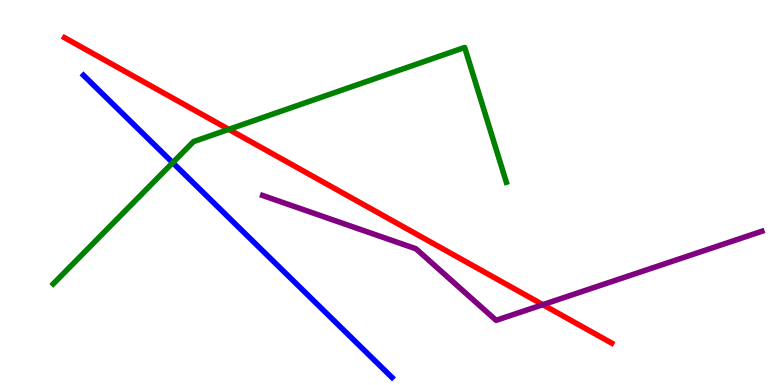[{'lines': ['blue', 'red'], 'intersections': []}, {'lines': ['green', 'red'], 'intersections': [{'x': 2.95, 'y': 6.64}]}, {'lines': ['purple', 'red'], 'intersections': [{'x': 7.0, 'y': 2.09}]}, {'lines': ['blue', 'green'], 'intersections': [{'x': 2.23, 'y': 5.77}]}, {'lines': ['blue', 'purple'], 'intersections': []}, {'lines': ['green', 'purple'], 'intersections': []}]